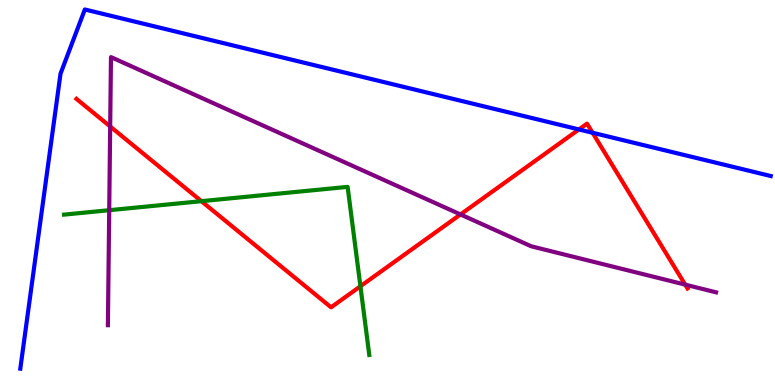[{'lines': ['blue', 'red'], 'intersections': [{'x': 7.47, 'y': 6.64}, {'x': 7.65, 'y': 6.55}]}, {'lines': ['green', 'red'], 'intersections': [{'x': 2.6, 'y': 4.77}, {'x': 4.65, 'y': 2.56}]}, {'lines': ['purple', 'red'], 'intersections': [{'x': 1.42, 'y': 6.71}, {'x': 5.94, 'y': 4.43}, {'x': 8.84, 'y': 2.61}]}, {'lines': ['blue', 'green'], 'intersections': []}, {'lines': ['blue', 'purple'], 'intersections': []}, {'lines': ['green', 'purple'], 'intersections': [{'x': 1.41, 'y': 4.54}]}]